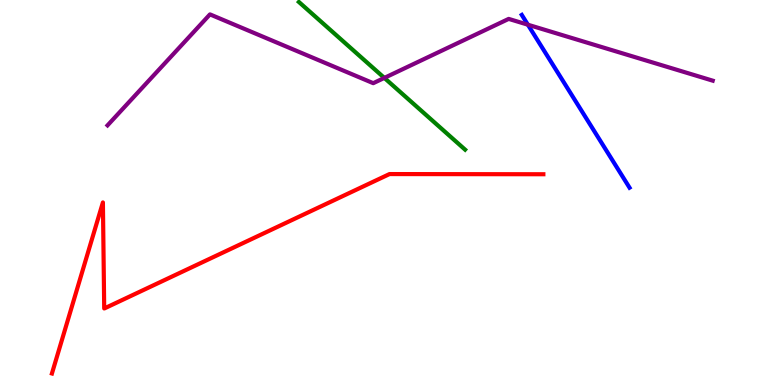[{'lines': ['blue', 'red'], 'intersections': []}, {'lines': ['green', 'red'], 'intersections': []}, {'lines': ['purple', 'red'], 'intersections': []}, {'lines': ['blue', 'green'], 'intersections': []}, {'lines': ['blue', 'purple'], 'intersections': [{'x': 6.81, 'y': 9.36}]}, {'lines': ['green', 'purple'], 'intersections': [{'x': 4.96, 'y': 7.98}]}]